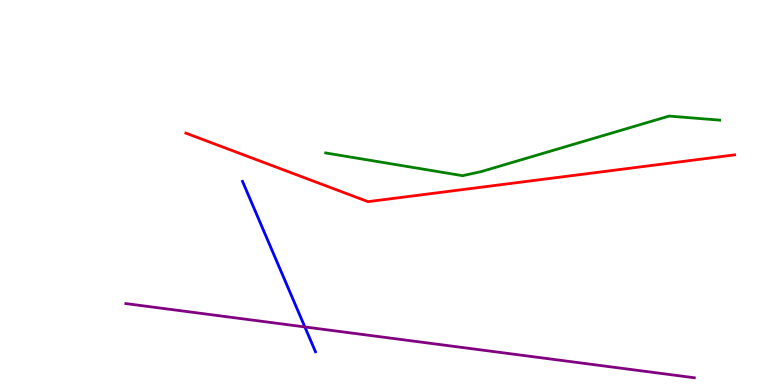[{'lines': ['blue', 'red'], 'intersections': []}, {'lines': ['green', 'red'], 'intersections': []}, {'lines': ['purple', 'red'], 'intersections': []}, {'lines': ['blue', 'green'], 'intersections': []}, {'lines': ['blue', 'purple'], 'intersections': [{'x': 3.93, 'y': 1.51}]}, {'lines': ['green', 'purple'], 'intersections': []}]